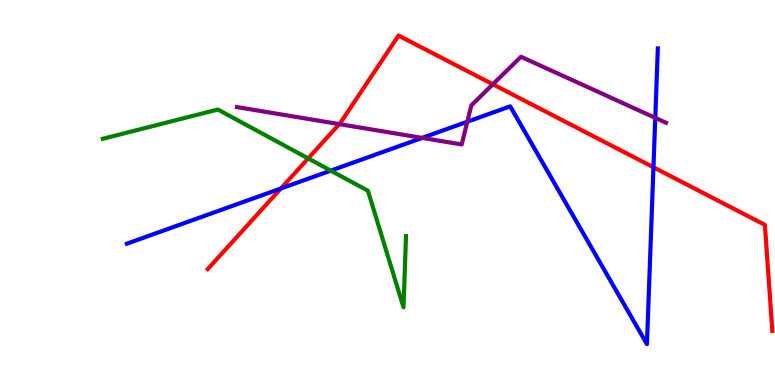[{'lines': ['blue', 'red'], 'intersections': [{'x': 3.62, 'y': 5.1}, {'x': 8.43, 'y': 5.66}]}, {'lines': ['green', 'red'], 'intersections': [{'x': 3.98, 'y': 5.89}]}, {'lines': ['purple', 'red'], 'intersections': [{'x': 4.38, 'y': 6.78}, {'x': 6.36, 'y': 7.81}]}, {'lines': ['blue', 'green'], 'intersections': [{'x': 4.27, 'y': 5.57}]}, {'lines': ['blue', 'purple'], 'intersections': [{'x': 5.45, 'y': 6.42}, {'x': 6.03, 'y': 6.84}, {'x': 8.46, 'y': 6.94}]}, {'lines': ['green', 'purple'], 'intersections': []}]